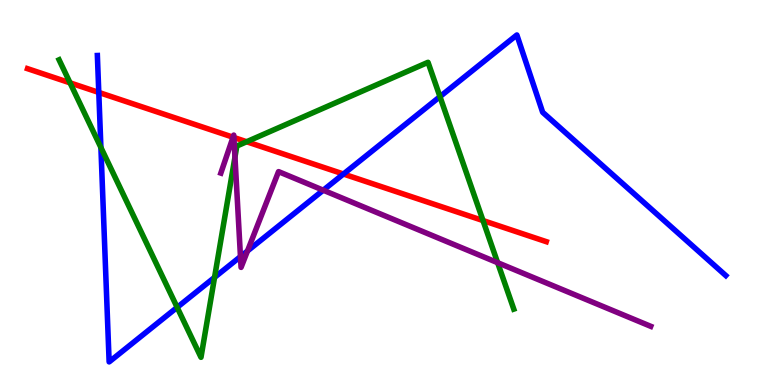[{'lines': ['blue', 'red'], 'intersections': [{'x': 1.27, 'y': 7.6}, {'x': 4.43, 'y': 5.48}]}, {'lines': ['green', 'red'], 'intersections': [{'x': 0.904, 'y': 7.85}, {'x': 3.18, 'y': 6.32}, {'x': 6.23, 'y': 4.27}]}, {'lines': ['purple', 'red'], 'intersections': [{'x': 3.01, 'y': 6.44}, {'x': 3.02, 'y': 6.43}]}, {'lines': ['blue', 'green'], 'intersections': [{'x': 1.3, 'y': 6.17}, {'x': 2.29, 'y': 2.02}, {'x': 2.77, 'y': 2.8}, {'x': 5.68, 'y': 7.49}]}, {'lines': ['blue', 'purple'], 'intersections': [{'x': 3.1, 'y': 3.34}, {'x': 3.19, 'y': 3.48}, {'x': 4.17, 'y': 5.06}]}, {'lines': ['green', 'purple'], 'intersections': [{'x': 3.03, 'y': 5.92}, {'x': 6.42, 'y': 3.18}]}]